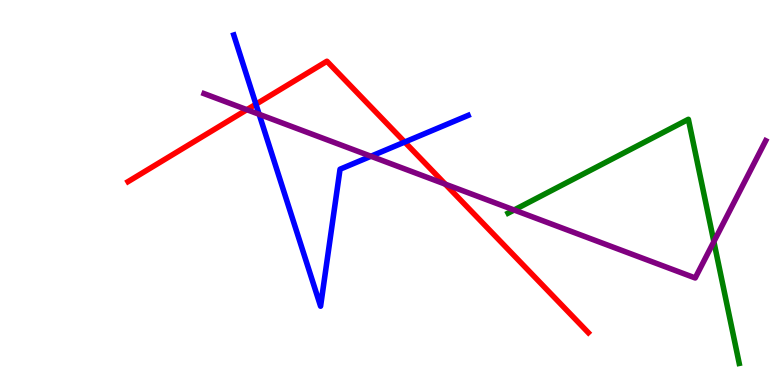[{'lines': ['blue', 'red'], 'intersections': [{'x': 3.3, 'y': 7.29}, {'x': 5.22, 'y': 6.31}]}, {'lines': ['green', 'red'], 'intersections': []}, {'lines': ['purple', 'red'], 'intersections': [{'x': 3.19, 'y': 7.15}, {'x': 5.75, 'y': 5.22}]}, {'lines': ['blue', 'green'], 'intersections': []}, {'lines': ['blue', 'purple'], 'intersections': [{'x': 3.34, 'y': 7.03}, {'x': 4.79, 'y': 5.94}]}, {'lines': ['green', 'purple'], 'intersections': [{'x': 6.63, 'y': 4.55}, {'x': 9.21, 'y': 3.72}]}]